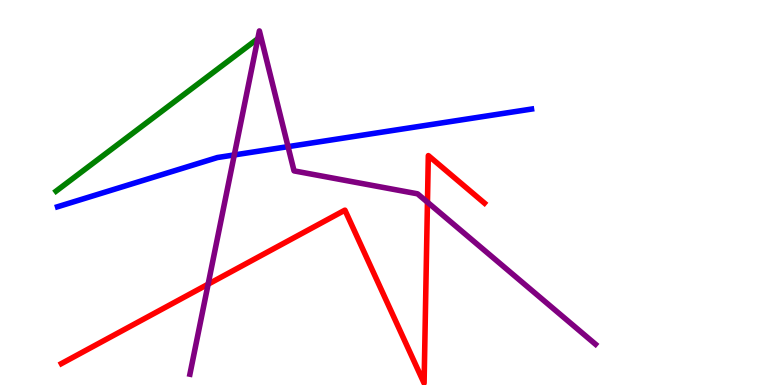[{'lines': ['blue', 'red'], 'intersections': []}, {'lines': ['green', 'red'], 'intersections': []}, {'lines': ['purple', 'red'], 'intersections': [{'x': 2.69, 'y': 2.62}, {'x': 5.52, 'y': 4.75}]}, {'lines': ['blue', 'green'], 'intersections': []}, {'lines': ['blue', 'purple'], 'intersections': [{'x': 3.02, 'y': 5.98}, {'x': 3.72, 'y': 6.19}]}, {'lines': ['green', 'purple'], 'intersections': []}]